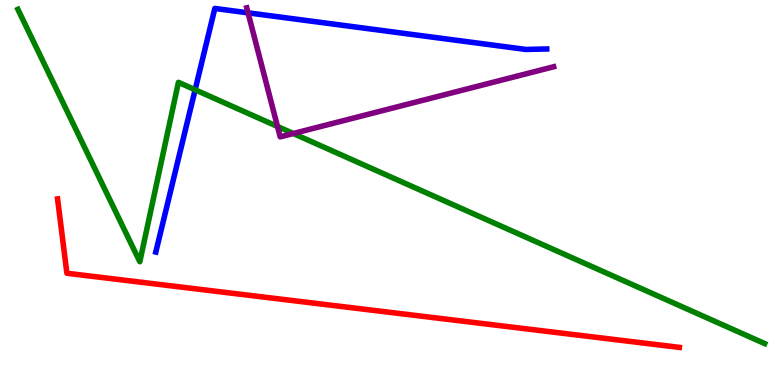[{'lines': ['blue', 'red'], 'intersections': []}, {'lines': ['green', 'red'], 'intersections': []}, {'lines': ['purple', 'red'], 'intersections': []}, {'lines': ['blue', 'green'], 'intersections': [{'x': 2.52, 'y': 7.67}]}, {'lines': ['blue', 'purple'], 'intersections': [{'x': 3.2, 'y': 9.67}]}, {'lines': ['green', 'purple'], 'intersections': [{'x': 3.58, 'y': 6.71}, {'x': 3.78, 'y': 6.53}]}]